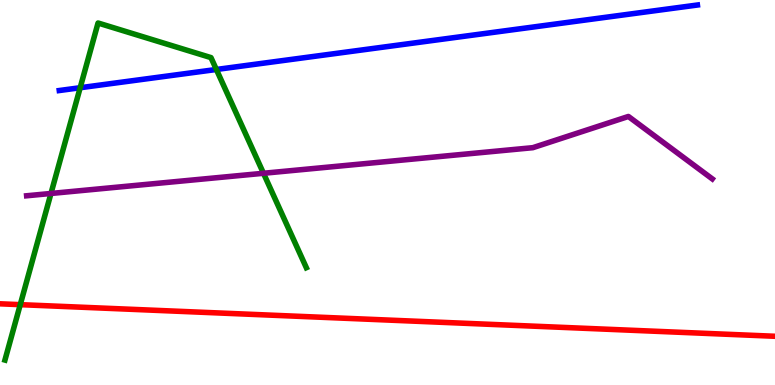[{'lines': ['blue', 'red'], 'intersections': []}, {'lines': ['green', 'red'], 'intersections': [{'x': 0.261, 'y': 2.09}]}, {'lines': ['purple', 'red'], 'intersections': []}, {'lines': ['blue', 'green'], 'intersections': [{'x': 1.03, 'y': 7.72}, {'x': 2.79, 'y': 8.2}]}, {'lines': ['blue', 'purple'], 'intersections': []}, {'lines': ['green', 'purple'], 'intersections': [{'x': 0.658, 'y': 4.97}, {'x': 3.4, 'y': 5.5}]}]